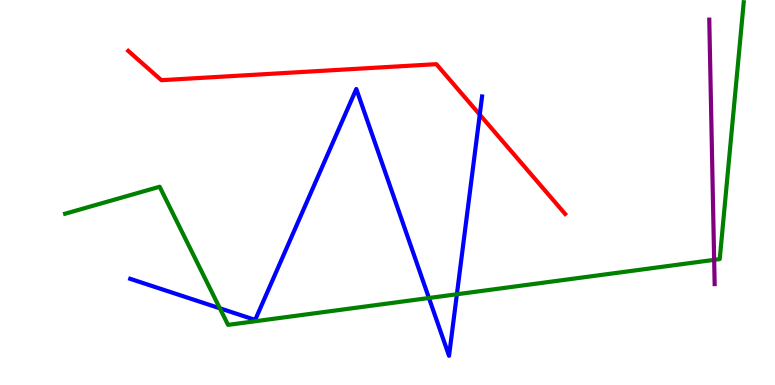[{'lines': ['blue', 'red'], 'intersections': [{'x': 6.19, 'y': 7.02}]}, {'lines': ['green', 'red'], 'intersections': []}, {'lines': ['purple', 'red'], 'intersections': []}, {'lines': ['blue', 'green'], 'intersections': [{'x': 2.84, 'y': 1.99}, {'x': 5.53, 'y': 2.26}, {'x': 5.9, 'y': 2.36}]}, {'lines': ['blue', 'purple'], 'intersections': []}, {'lines': ['green', 'purple'], 'intersections': [{'x': 9.21, 'y': 3.25}]}]